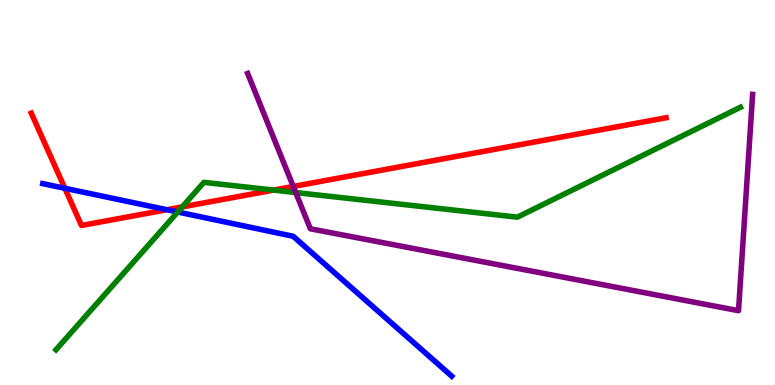[{'lines': ['blue', 'red'], 'intersections': [{'x': 0.837, 'y': 5.11}, {'x': 2.15, 'y': 4.55}]}, {'lines': ['green', 'red'], 'intersections': [{'x': 2.35, 'y': 4.63}, {'x': 3.53, 'y': 5.06}]}, {'lines': ['purple', 'red'], 'intersections': [{'x': 3.78, 'y': 5.16}]}, {'lines': ['blue', 'green'], 'intersections': [{'x': 2.29, 'y': 4.49}]}, {'lines': ['blue', 'purple'], 'intersections': []}, {'lines': ['green', 'purple'], 'intersections': [{'x': 3.82, 'y': 5.0}]}]